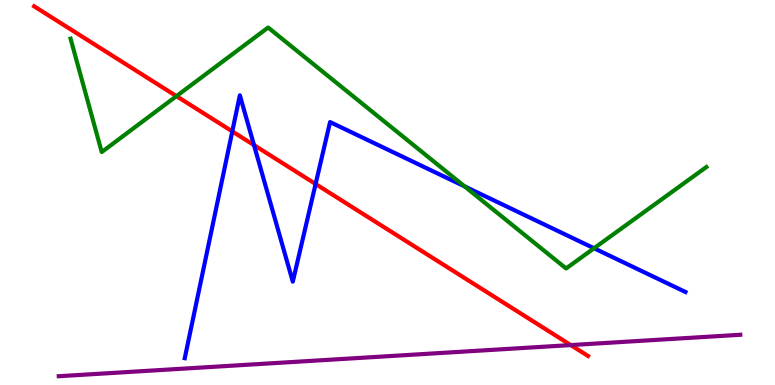[{'lines': ['blue', 'red'], 'intersections': [{'x': 3.0, 'y': 6.59}, {'x': 3.28, 'y': 6.23}, {'x': 4.07, 'y': 5.22}]}, {'lines': ['green', 'red'], 'intersections': [{'x': 2.28, 'y': 7.5}]}, {'lines': ['purple', 'red'], 'intersections': [{'x': 7.36, 'y': 1.04}]}, {'lines': ['blue', 'green'], 'intersections': [{'x': 5.99, 'y': 5.16}, {'x': 7.67, 'y': 3.55}]}, {'lines': ['blue', 'purple'], 'intersections': []}, {'lines': ['green', 'purple'], 'intersections': []}]